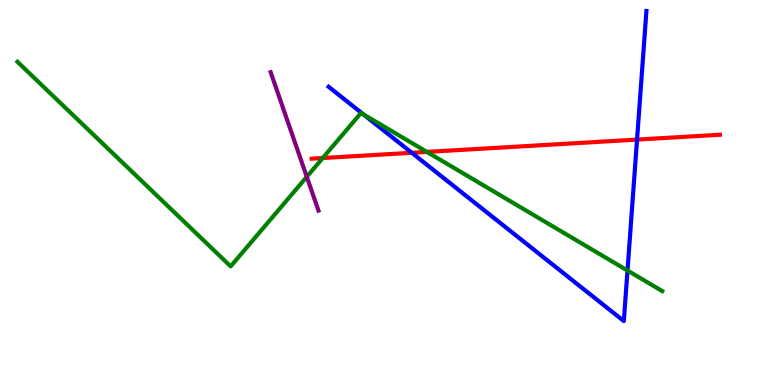[{'lines': ['blue', 'red'], 'intersections': [{'x': 5.31, 'y': 6.03}, {'x': 8.22, 'y': 6.37}]}, {'lines': ['green', 'red'], 'intersections': [{'x': 4.16, 'y': 5.9}, {'x': 5.51, 'y': 6.05}]}, {'lines': ['purple', 'red'], 'intersections': []}, {'lines': ['blue', 'green'], 'intersections': [{'x': 4.69, 'y': 7.03}, {'x': 8.1, 'y': 2.97}]}, {'lines': ['blue', 'purple'], 'intersections': []}, {'lines': ['green', 'purple'], 'intersections': [{'x': 3.96, 'y': 5.41}]}]